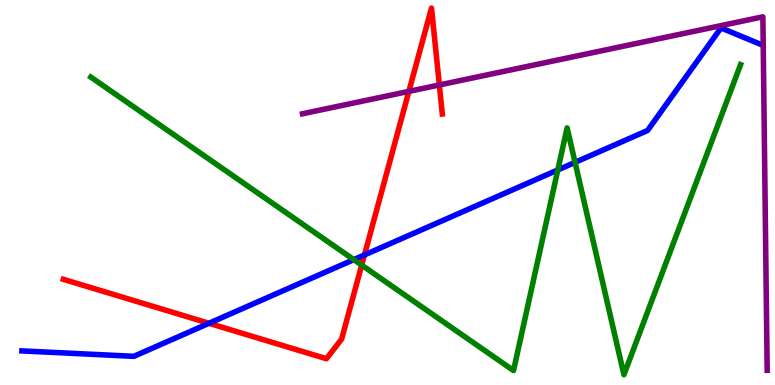[{'lines': ['blue', 'red'], 'intersections': [{'x': 2.7, 'y': 1.6}, {'x': 4.7, 'y': 3.38}]}, {'lines': ['green', 'red'], 'intersections': [{'x': 4.67, 'y': 3.11}]}, {'lines': ['purple', 'red'], 'intersections': [{'x': 5.28, 'y': 7.63}, {'x': 5.67, 'y': 7.79}]}, {'lines': ['blue', 'green'], 'intersections': [{'x': 4.56, 'y': 3.26}, {'x': 7.2, 'y': 5.59}, {'x': 7.42, 'y': 5.78}]}, {'lines': ['blue', 'purple'], 'intersections': []}, {'lines': ['green', 'purple'], 'intersections': []}]